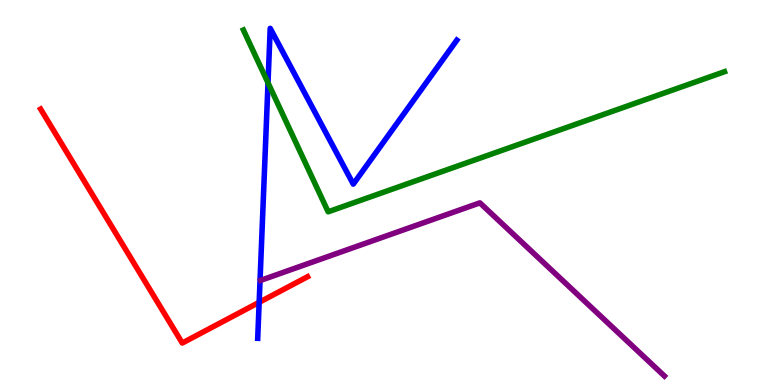[{'lines': ['blue', 'red'], 'intersections': [{'x': 3.34, 'y': 2.15}]}, {'lines': ['green', 'red'], 'intersections': []}, {'lines': ['purple', 'red'], 'intersections': []}, {'lines': ['blue', 'green'], 'intersections': [{'x': 3.46, 'y': 7.85}]}, {'lines': ['blue', 'purple'], 'intersections': []}, {'lines': ['green', 'purple'], 'intersections': []}]